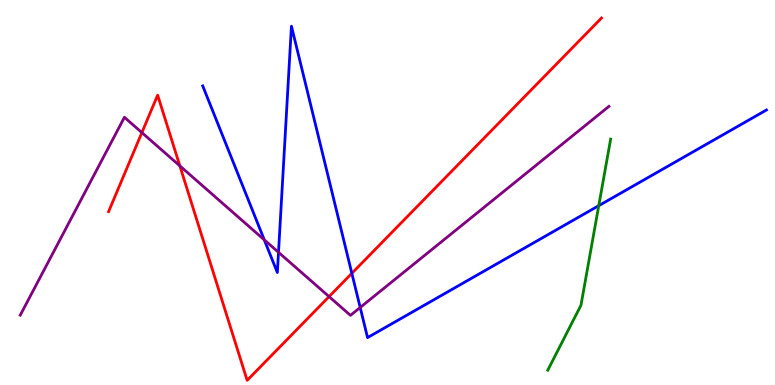[{'lines': ['blue', 'red'], 'intersections': [{'x': 4.54, 'y': 2.9}]}, {'lines': ['green', 'red'], 'intersections': []}, {'lines': ['purple', 'red'], 'intersections': [{'x': 1.83, 'y': 6.56}, {'x': 2.32, 'y': 5.69}, {'x': 4.25, 'y': 2.3}]}, {'lines': ['blue', 'green'], 'intersections': [{'x': 7.73, 'y': 4.66}]}, {'lines': ['blue', 'purple'], 'intersections': [{'x': 3.41, 'y': 3.77}, {'x': 3.59, 'y': 3.45}, {'x': 4.65, 'y': 2.01}]}, {'lines': ['green', 'purple'], 'intersections': []}]